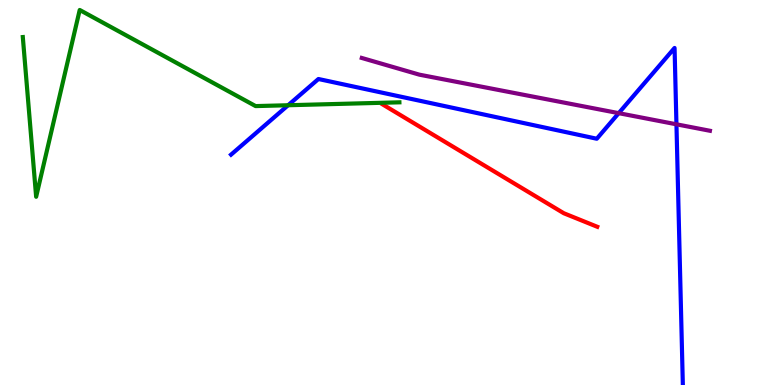[{'lines': ['blue', 'red'], 'intersections': []}, {'lines': ['green', 'red'], 'intersections': []}, {'lines': ['purple', 'red'], 'intersections': []}, {'lines': ['blue', 'green'], 'intersections': [{'x': 3.72, 'y': 7.27}]}, {'lines': ['blue', 'purple'], 'intersections': [{'x': 7.98, 'y': 7.06}, {'x': 8.73, 'y': 6.77}]}, {'lines': ['green', 'purple'], 'intersections': []}]